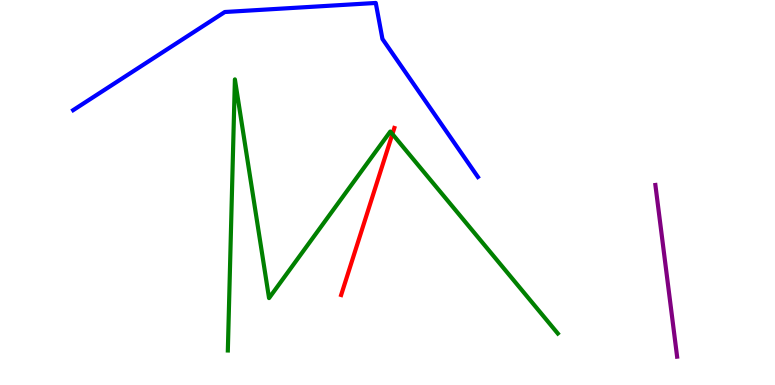[{'lines': ['blue', 'red'], 'intersections': []}, {'lines': ['green', 'red'], 'intersections': [{'x': 5.06, 'y': 6.52}]}, {'lines': ['purple', 'red'], 'intersections': []}, {'lines': ['blue', 'green'], 'intersections': []}, {'lines': ['blue', 'purple'], 'intersections': []}, {'lines': ['green', 'purple'], 'intersections': []}]